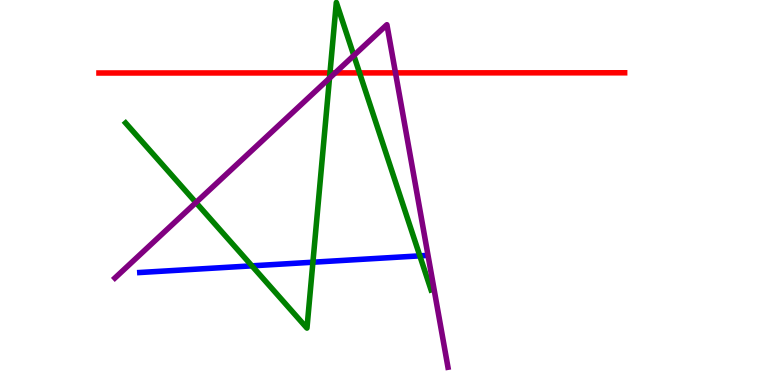[{'lines': ['blue', 'red'], 'intersections': []}, {'lines': ['green', 'red'], 'intersections': [{'x': 4.26, 'y': 8.11}, {'x': 4.64, 'y': 8.11}]}, {'lines': ['purple', 'red'], 'intersections': [{'x': 4.32, 'y': 8.11}, {'x': 5.1, 'y': 8.11}]}, {'lines': ['blue', 'green'], 'intersections': [{'x': 3.25, 'y': 3.09}, {'x': 4.04, 'y': 3.19}, {'x': 5.42, 'y': 3.35}]}, {'lines': ['blue', 'purple'], 'intersections': []}, {'lines': ['green', 'purple'], 'intersections': [{'x': 2.53, 'y': 4.74}, {'x': 4.25, 'y': 7.97}, {'x': 4.57, 'y': 8.56}]}]